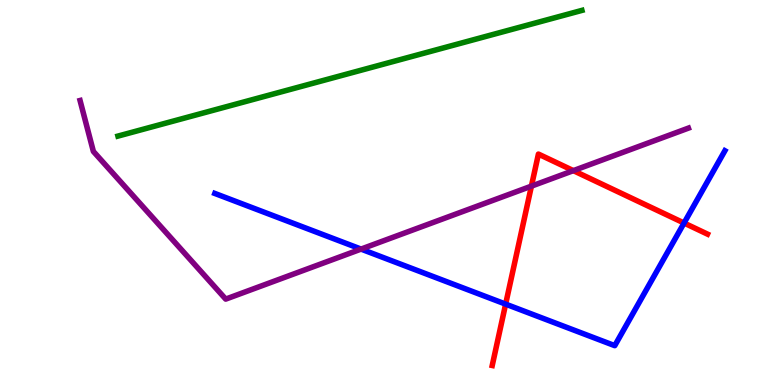[{'lines': ['blue', 'red'], 'intersections': [{'x': 6.52, 'y': 2.1}, {'x': 8.83, 'y': 4.21}]}, {'lines': ['green', 'red'], 'intersections': []}, {'lines': ['purple', 'red'], 'intersections': [{'x': 6.86, 'y': 5.17}, {'x': 7.4, 'y': 5.57}]}, {'lines': ['blue', 'green'], 'intersections': []}, {'lines': ['blue', 'purple'], 'intersections': [{'x': 4.66, 'y': 3.53}]}, {'lines': ['green', 'purple'], 'intersections': []}]